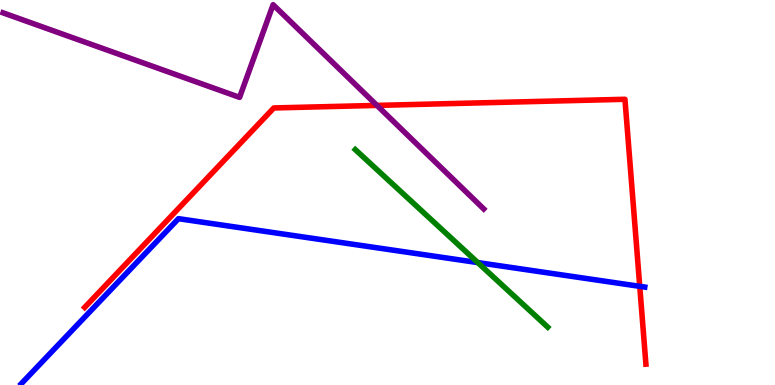[{'lines': ['blue', 'red'], 'intersections': [{'x': 8.25, 'y': 2.56}]}, {'lines': ['green', 'red'], 'intersections': []}, {'lines': ['purple', 'red'], 'intersections': [{'x': 4.86, 'y': 7.26}]}, {'lines': ['blue', 'green'], 'intersections': [{'x': 6.16, 'y': 3.18}]}, {'lines': ['blue', 'purple'], 'intersections': []}, {'lines': ['green', 'purple'], 'intersections': []}]